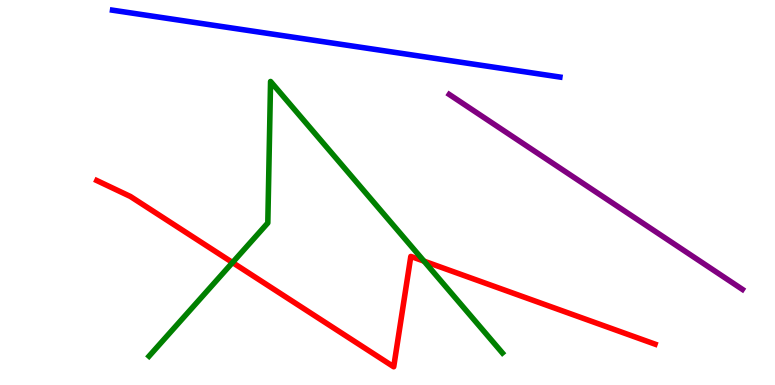[{'lines': ['blue', 'red'], 'intersections': []}, {'lines': ['green', 'red'], 'intersections': [{'x': 3.0, 'y': 3.18}, {'x': 5.47, 'y': 3.22}]}, {'lines': ['purple', 'red'], 'intersections': []}, {'lines': ['blue', 'green'], 'intersections': []}, {'lines': ['blue', 'purple'], 'intersections': []}, {'lines': ['green', 'purple'], 'intersections': []}]